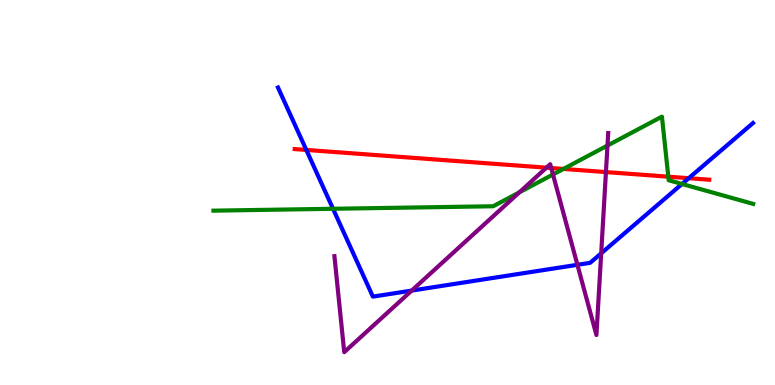[{'lines': ['blue', 'red'], 'intersections': [{'x': 3.95, 'y': 6.11}, {'x': 8.89, 'y': 5.37}]}, {'lines': ['green', 'red'], 'intersections': [{'x': 7.27, 'y': 5.61}, {'x': 8.62, 'y': 5.41}]}, {'lines': ['purple', 'red'], 'intersections': [{'x': 7.05, 'y': 5.64}, {'x': 7.11, 'y': 5.64}, {'x': 7.82, 'y': 5.53}]}, {'lines': ['blue', 'green'], 'intersections': [{'x': 4.3, 'y': 4.58}, {'x': 8.8, 'y': 5.22}]}, {'lines': ['blue', 'purple'], 'intersections': [{'x': 5.31, 'y': 2.45}, {'x': 7.45, 'y': 3.12}, {'x': 7.76, 'y': 3.42}]}, {'lines': ['green', 'purple'], 'intersections': [{'x': 6.7, 'y': 5.0}, {'x': 7.14, 'y': 5.47}, {'x': 7.84, 'y': 6.22}]}]